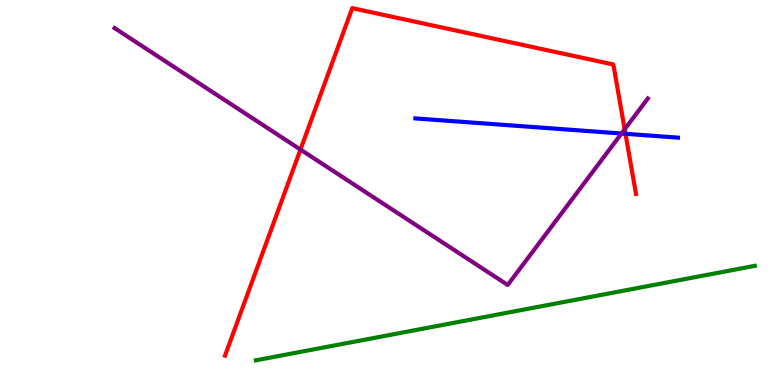[{'lines': ['blue', 'red'], 'intersections': [{'x': 8.07, 'y': 6.52}]}, {'lines': ['green', 'red'], 'intersections': []}, {'lines': ['purple', 'red'], 'intersections': [{'x': 3.88, 'y': 6.12}, {'x': 8.06, 'y': 6.64}]}, {'lines': ['blue', 'green'], 'intersections': []}, {'lines': ['blue', 'purple'], 'intersections': [{'x': 8.02, 'y': 6.53}]}, {'lines': ['green', 'purple'], 'intersections': []}]